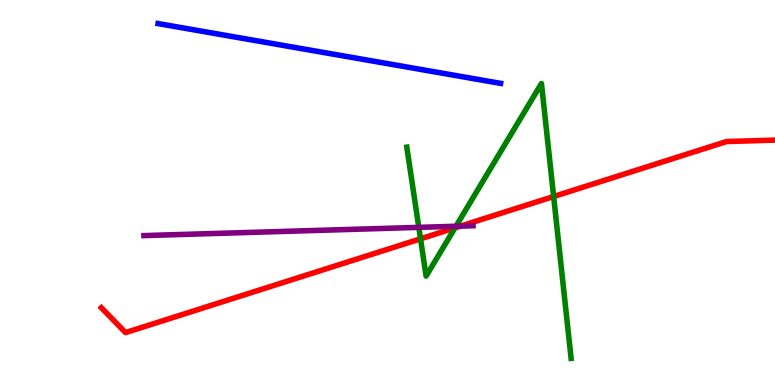[{'lines': ['blue', 'red'], 'intersections': []}, {'lines': ['green', 'red'], 'intersections': [{'x': 5.43, 'y': 3.8}, {'x': 5.87, 'y': 4.08}, {'x': 7.14, 'y': 4.9}]}, {'lines': ['purple', 'red'], 'intersections': [{'x': 5.94, 'y': 4.13}]}, {'lines': ['blue', 'green'], 'intersections': []}, {'lines': ['blue', 'purple'], 'intersections': []}, {'lines': ['green', 'purple'], 'intersections': [{'x': 5.4, 'y': 4.09}, {'x': 5.88, 'y': 4.12}]}]